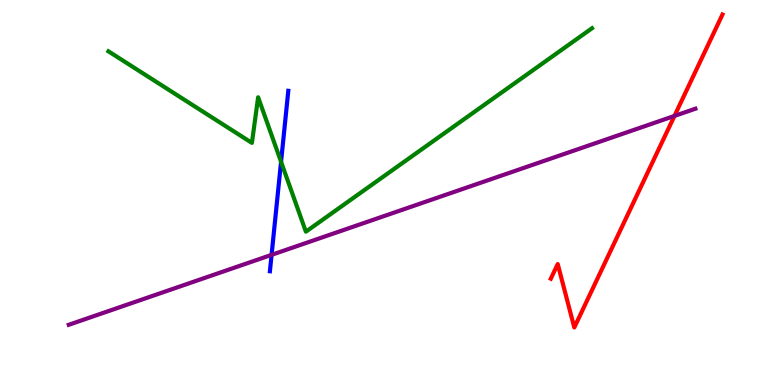[{'lines': ['blue', 'red'], 'intersections': []}, {'lines': ['green', 'red'], 'intersections': []}, {'lines': ['purple', 'red'], 'intersections': [{'x': 8.7, 'y': 6.99}]}, {'lines': ['blue', 'green'], 'intersections': [{'x': 3.63, 'y': 5.8}]}, {'lines': ['blue', 'purple'], 'intersections': [{'x': 3.5, 'y': 3.38}]}, {'lines': ['green', 'purple'], 'intersections': []}]